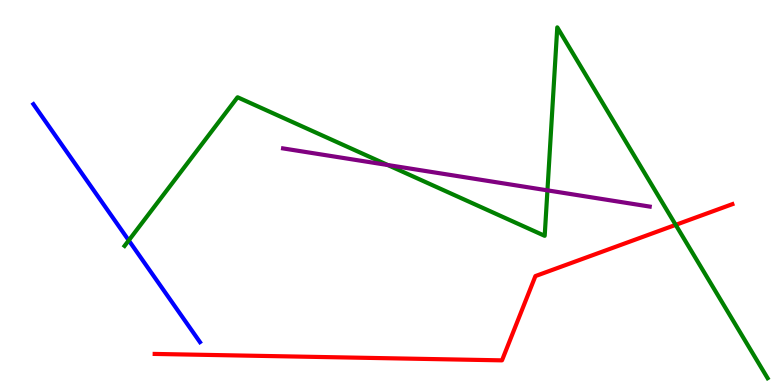[{'lines': ['blue', 'red'], 'intersections': []}, {'lines': ['green', 'red'], 'intersections': [{'x': 8.72, 'y': 4.16}]}, {'lines': ['purple', 'red'], 'intersections': []}, {'lines': ['blue', 'green'], 'intersections': [{'x': 1.66, 'y': 3.76}]}, {'lines': ['blue', 'purple'], 'intersections': []}, {'lines': ['green', 'purple'], 'intersections': [{'x': 5.0, 'y': 5.71}, {'x': 7.06, 'y': 5.06}]}]